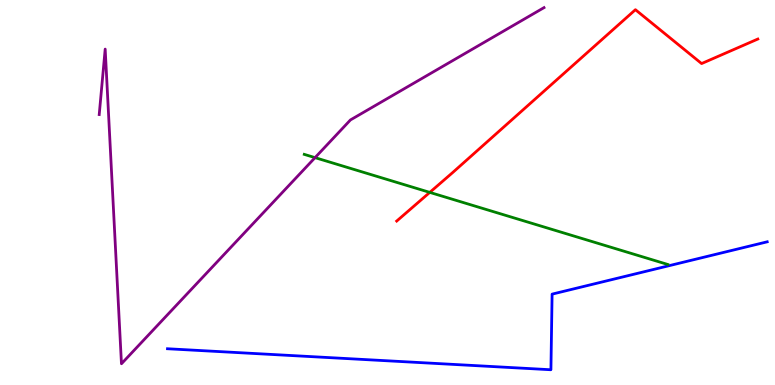[{'lines': ['blue', 'red'], 'intersections': []}, {'lines': ['green', 'red'], 'intersections': [{'x': 5.55, 'y': 5.0}]}, {'lines': ['purple', 'red'], 'intersections': []}, {'lines': ['blue', 'green'], 'intersections': []}, {'lines': ['blue', 'purple'], 'intersections': []}, {'lines': ['green', 'purple'], 'intersections': [{'x': 4.07, 'y': 5.91}]}]